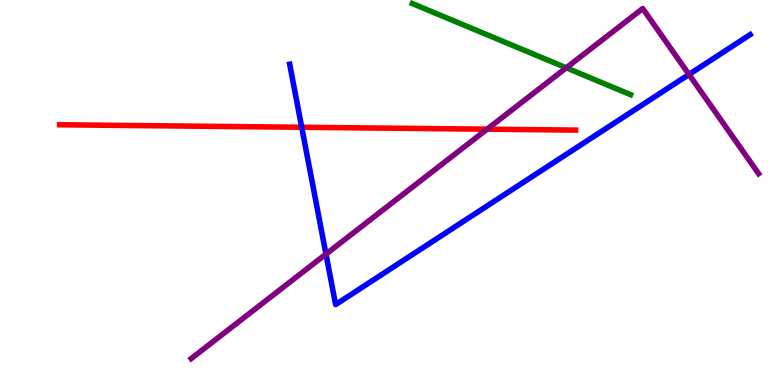[{'lines': ['blue', 'red'], 'intersections': [{'x': 3.89, 'y': 6.69}]}, {'lines': ['green', 'red'], 'intersections': []}, {'lines': ['purple', 'red'], 'intersections': [{'x': 6.29, 'y': 6.64}]}, {'lines': ['blue', 'green'], 'intersections': []}, {'lines': ['blue', 'purple'], 'intersections': [{'x': 4.21, 'y': 3.4}, {'x': 8.89, 'y': 8.07}]}, {'lines': ['green', 'purple'], 'intersections': [{'x': 7.31, 'y': 8.24}]}]